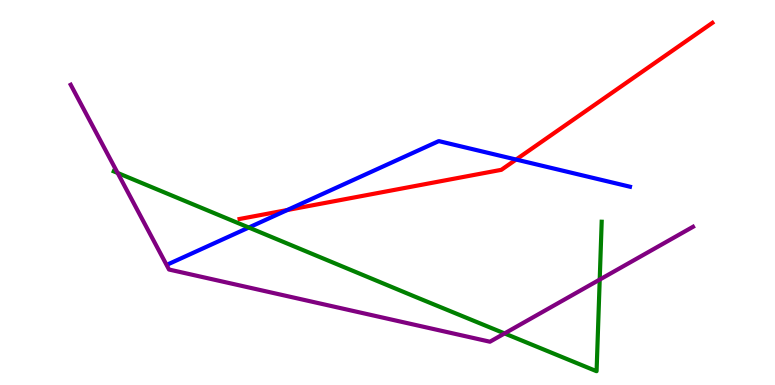[{'lines': ['blue', 'red'], 'intersections': [{'x': 3.71, 'y': 4.54}, {'x': 6.66, 'y': 5.86}]}, {'lines': ['green', 'red'], 'intersections': []}, {'lines': ['purple', 'red'], 'intersections': []}, {'lines': ['blue', 'green'], 'intersections': [{'x': 3.21, 'y': 4.09}]}, {'lines': ['blue', 'purple'], 'intersections': []}, {'lines': ['green', 'purple'], 'intersections': [{'x': 1.52, 'y': 5.51}, {'x': 6.51, 'y': 1.34}, {'x': 7.74, 'y': 2.74}]}]